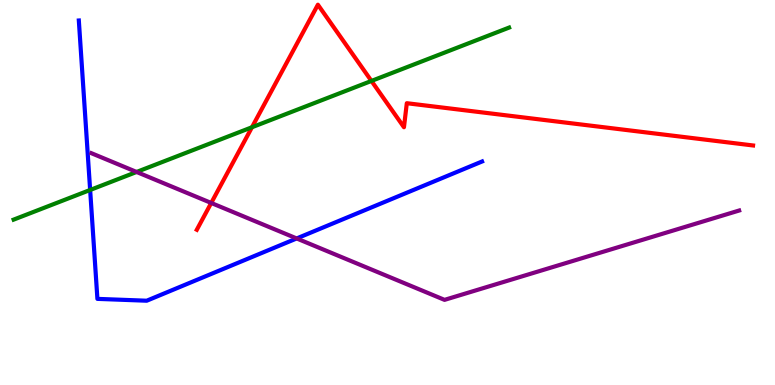[{'lines': ['blue', 'red'], 'intersections': []}, {'lines': ['green', 'red'], 'intersections': [{'x': 3.25, 'y': 6.69}, {'x': 4.79, 'y': 7.9}]}, {'lines': ['purple', 'red'], 'intersections': [{'x': 2.73, 'y': 4.73}]}, {'lines': ['blue', 'green'], 'intersections': [{'x': 1.16, 'y': 5.07}]}, {'lines': ['blue', 'purple'], 'intersections': [{'x': 3.83, 'y': 3.81}]}, {'lines': ['green', 'purple'], 'intersections': [{'x': 1.76, 'y': 5.53}]}]